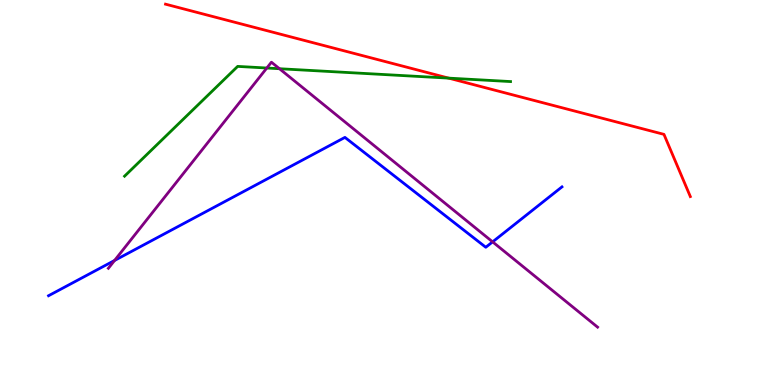[{'lines': ['blue', 'red'], 'intersections': []}, {'lines': ['green', 'red'], 'intersections': [{'x': 5.79, 'y': 7.97}]}, {'lines': ['purple', 'red'], 'intersections': []}, {'lines': ['blue', 'green'], 'intersections': []}, {'lines': ['blue', 'purple'], 'intersections': [{'x': 1.48, 'y': 3.23}, {'x': 6.36, 'y': 3.72}]}, {'lines': ['green', 'purple'], 'intersections': [{'x': 3.44, 'y': 8.23}, {'x': 3.61, 'y': 8.22}]}]